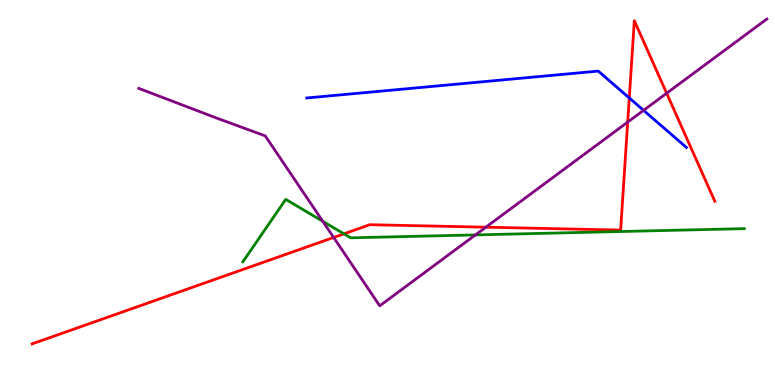[{'lines': ['blue', 'red'], 'intersections': [{'x': 8.12, 'y': 7.46}]}, {'lines': ['green', 'red'], 'intersections': [{'x': 4.44, 'y': 3.93}]}, {'lines': ['purple', 'red'], 'intersections': [{'x': 4.31, 'y': 3.83}, {'x': 6.27, 'y': 4.1}, {'x': 8.1, 'y': 6.83}, {'x': 8.6, 'y': 7.58}]}, {'lines': ['blue', 'green'], 'intersections': []}, {'lines': ['blue', 'purple'], 'intersections': [{'x': 8.3, 'y': 7.13}]}, {'lines': ['green', 'purple'], 'intersections': [{'x': 4.16, 'y': 4.25}, {'x': 6.13, 'y': 3.9}]}]